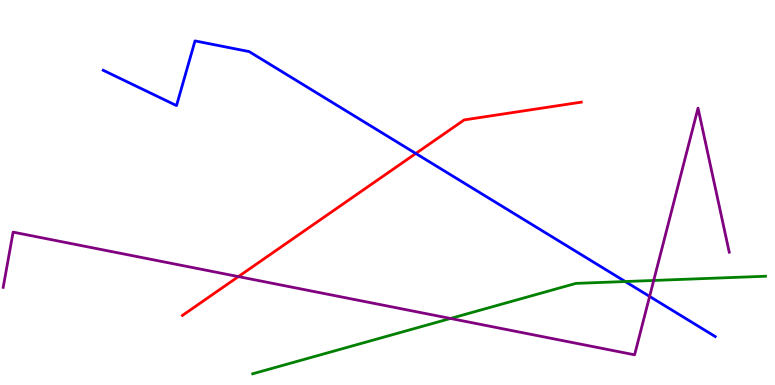[{'lines': ['blue', 'red'], 'intersections': [{'x': 5.37, 'y': 6.01}]}, {'lines': ['green', 'red'], 'intersections': []}, {'lines': ['purple', 'red'], 'intersections': [{'x': 3.08, 'y': 2.82}]}, {'lines': ['blue', 'green'], 'intersections': [{'x': 8.07, 'y': 2.69}]}, {'lines': ['blue', 'purple'], 'intersections': [{'x': 8.38, 'y': 2.3}]}, {'lines': ['green', 'purple'], 'intersections': [{'x': 5.81, 'y': 1.73}, {'x': 8.44, 'y': 2.72}]}]